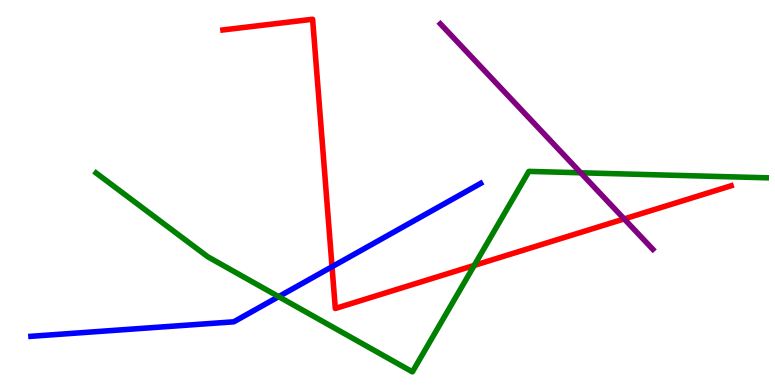[{'lines': ['blue', 'red'], 'intersections': [{'x': 4.28, 'y': 3.07}]}, {'lines': ['green', 'red'], 'intersections': [{'x': 6.12, 'y': 3.11}]}, {'lines': ['purple', 'red'], 'intersections': [{'x': 8.05, 'y': 4.31}]}, {'lines': ['blue', 'green'], 'intersections': [{'x': 3.6, 'y': 2.29}]}, {'lines': ['blue', 'purple'], 'intersections': []}, {'lines': ['green', 'purple'], 'intersections': [{'x': 7.49, 'y': 5.51}]}]